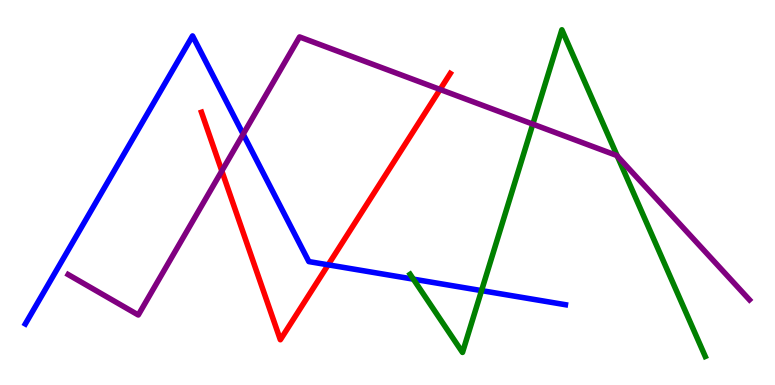[{'lines': ['blue', 'red'], 'intersections': [{'x': 4.23, 'y': 3.12}]}, {'lines': ['green', 'red'], 'intersections': []}, {'lines': ['purple', 'red'], 'intersections': [{'x': 2.86, 'y': 5.56}, {'x': 5.68, 'y': 7.68}]}, {'lines': ['blue', 'green'], 'intersections': [{'x': 5.33, 'y': 2.75}, {'x': 6.21, 'y': 2.45}]}, {'lines': ['blue', 'purple'], 'intersections': [{'x': 3.14, 'y': 6.52}]}, {'lines': ['green', 'purple'], 'intersections': [{'x': 6.88, 'y': 6.78}, {'x': 7.97, 'y': 5.95}]}]